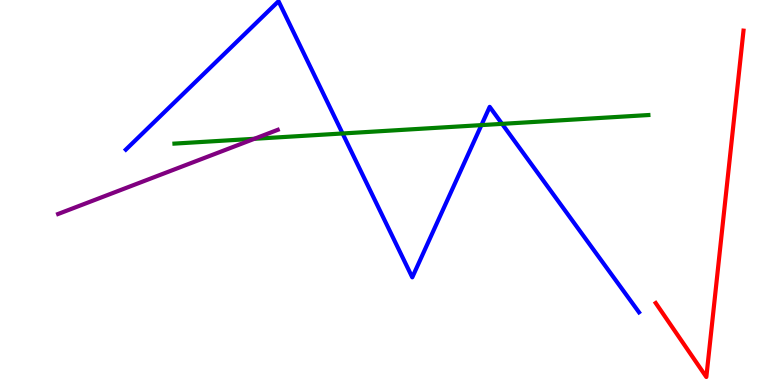[{'lines': ['blue', 'red'], 'intersections': []}, {'lines': ['green', 'red'], 'intersections': []}, {'lines': ['purple', 'red'], 'intersections': []}, {'lines': ['blue', 'green'], 'intersections': [{'x': 4.42, 'y': 6.53}, {'x': 6.21, 'y': 6.75}, {'x': 6.48, 'y': 6.78}]}, {'lines': ['blue', 'purple'], 'intersections': []}, {'lines': ['green', 'purple'], 'intersections': [{'x': 3.28, 'y': 6.4}]}]